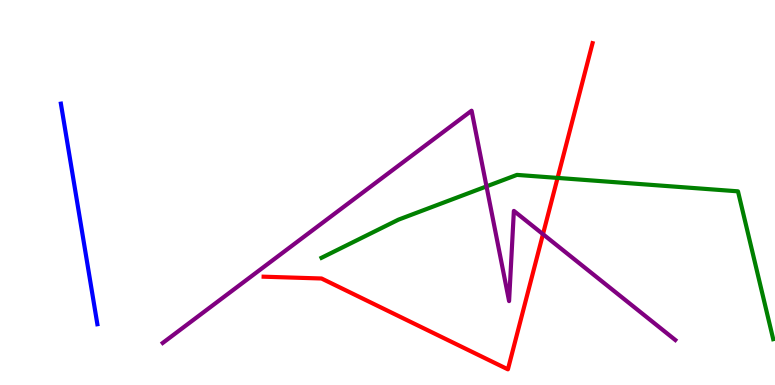[{'lines': ['blue', 'red'], 'intersections': []}, {'lines': ['green', 'red'], 'intersections': [{'x': 7.19, 'y': 5.38}]}, {'lines': ['purple', 'red'], 'intersections': [{'x': 7.01, 'y': 3.92}]}, {'lines': ['blue', 'green'], 'intersections': []}, {'lines': ['blue', 'purple'], 'intersections': []}, {'lines': ['green', 'purple'], 'intersections': [{'x': 6.28, 'y': 5.16}]}]